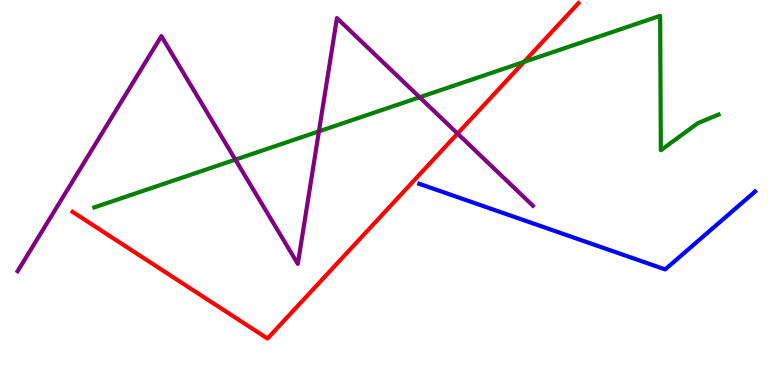[{'lines': ['blue', 'red'], 'intersections': []}, {'lines': ['green', 'red'], 'intersections': [{'x': 6.76, 'y': 8.39}]}, {'lines': ['purple', 'red'], 'intersections': [{'x': 5.9, 'y': 6.53}]}, {'lines': ['blue', 'green'], 'intersections': []}, {'lines': ['blue', 'purple'], 'intersections': []}, {'lines': ['green', 'purple'], 'intersections': [{'x': 3.04, 'y': 5.85}, {'x': 4.12, 'y': 6.59}, {'x': 5.41, 'y': 7.47}]}]